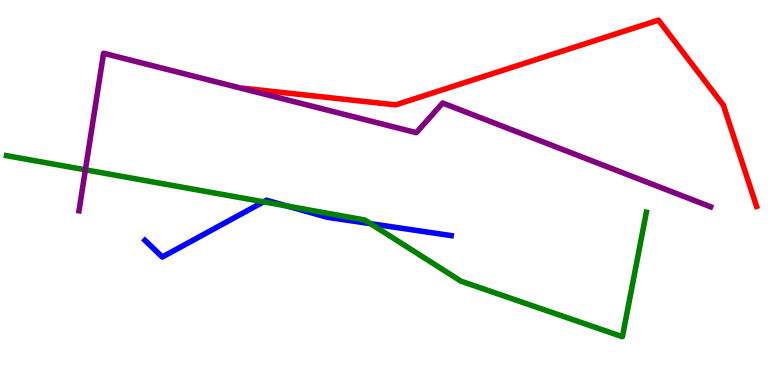[{'lines': ['blue', 'red'], 'intersections': []}, {'lines': ['green', 'red'], 'intersections': []}, {'lines': ['purple', 'red'], 'intersections': []}, {'lines': ['blue', 'green'], 'intersections': [{'x': 3.4, 'y': 4.76}, {'x': 3.71, 'y': 4.65}, {'x': 4.78, 'y': 4.19}]}, {'lines': ['blue', 'purple'], 'intersections': []}, {'lines': ['green', 'purple'], 'intersections': [{'x': 1.1, 'y': 5.59}]}]